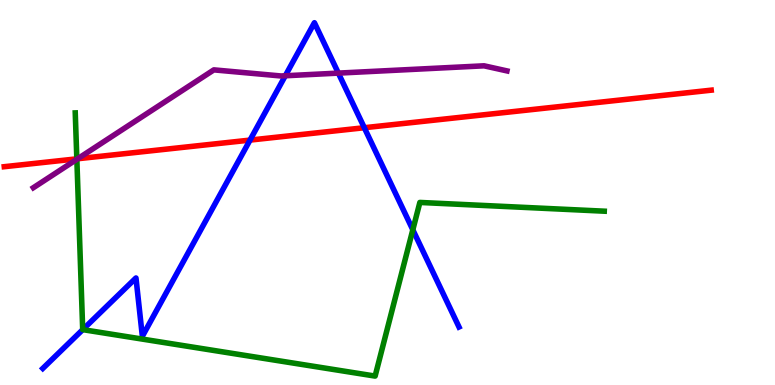[{'lines': ['blue', 'red'], 'intersections': [{'x': 3.23, 'y': 6.36}, {'x': 4.7, 'y': 6.68}]}, {'lines': ['green', 'red'], 'intersections': [{'x': 0.991, 'y': 5.87}]}, {'lines': ['purple', 'red'], 'intersections': [{'x': 1.0, 'y': 5.88}]}, {'lines': ['blue', 'green'], 'intersections': [{'x': 1.07, 'y': 1.44}, {'x': 5.33, 'y': 4.03}]}, {'lines': ['blue', 'purple'], 'intersections': [{'x': 3.68, 'y': 8.03}, {'x': 4.37, 'y': 8.1}]}, {'lines': ['green', 'purple'], 'intersections': [{'x': 0.992, 'y': 5.86}]}]